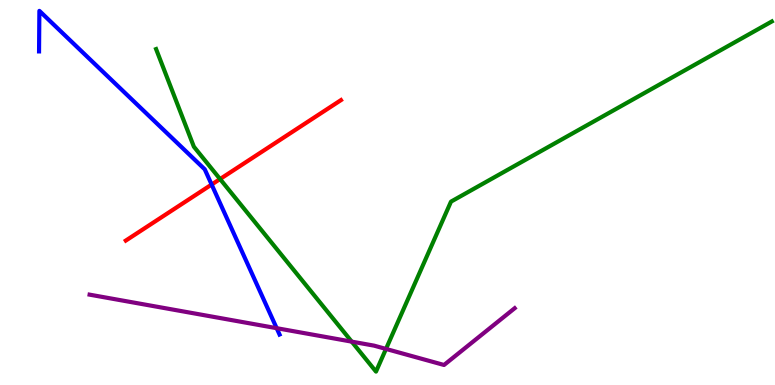[{'lines': ['blue', 'red'], 'intersections': [{'x': 2.73, 'y': 5.21}]}, {'lines': ['green', 'red'], 'intersections': [{'x': 2.84, 'y': 5.35}]}, {'lines': ['purple', 'red'], 'intersections': []}, {'lines': ['blue', 'green'], 'intersections': []}, {'lines': ['blue', 'purple'], 'intersections': [{'x': 3.57, 'y': 1.48}]}, {'lines': ['green', 'purple'], 'intersections': [{'x': 4.54, 'y': 1.13}, {'x': 4.98, 'y': 0.937}]}]